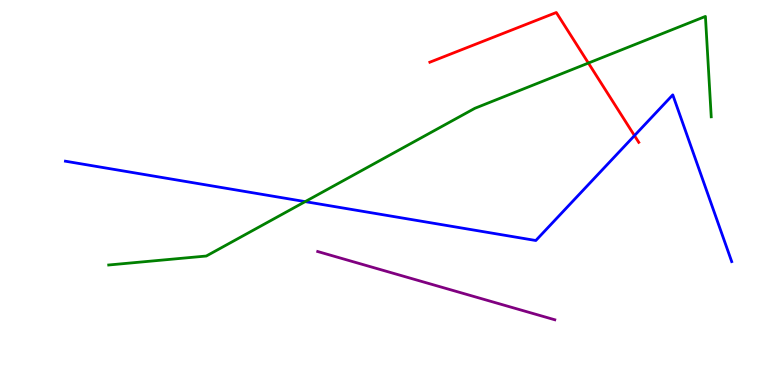[{'lines': ['blue', 'red'], 'intersections': [{'x': 8.19, 'y': 6.48}]}, {'lines': ['green', 'red'], 'intersections': [{'x': 7.59, 'y': 8.36}]}, {'lines': ['purple', 'red'], 'intersections': []}, {'lines': ['blue', 'green'], 'intersections': [{'x': 3.94, 'y': 4.76}]}, {'lines': ['blue', 'purple'], 'intersections': []}, {'lines': ['green', 'purple'], 'intersections': []}]